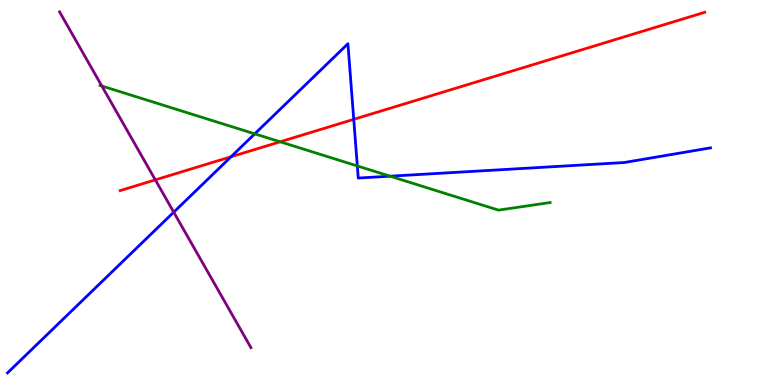[{'lines': ['blue', 'red'], 'intersections': [{'x': 2.98, 'y': 5.93}, {'x': 4.56, 'y': 6.9}]}, {'lines': ['green', 'red'], 'intersections': [{'x': 3.61, 'y': 6.32}]}, {'lines': ['purple', 'red'], 'intersections': [{'x': 2.0, 'y': 5.33}]}, {'lines': ['blue', 'green'], 'intersections': [{'x': 3.29, 'y': 6.52}, {'x': 4.61, 'y': 5.69}, {'x': 5.03, 'y': 5.42}]}, {'lines': ['blue', 'purple'], 'intersections': [{'x': 2.24, 'y': 4.49}]}, {'lines': ['green', 'purple'], 'intersections': [{'x': 1.31, 'y': 7.77}]}]